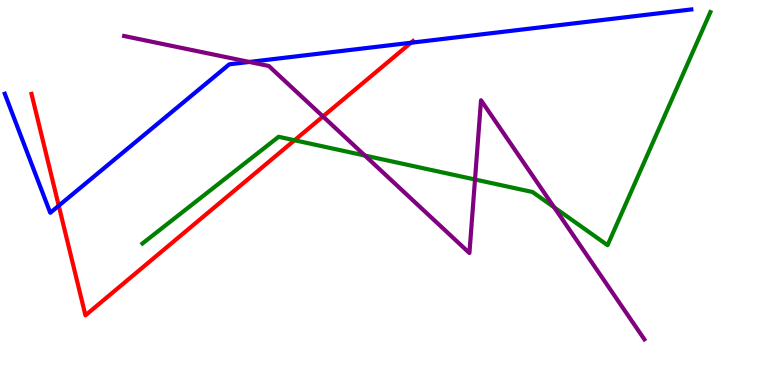[{'lines': ['blue', 'red'], 'intersections': [{'x': 0.758, 'y': 4.66}, {'x': 5.3, 'y': 8.89}]}, {'lines': ['green', 'red'], 'intersections': [{'x': 3.8, 'y': 6.36}]}, {'lines': ['purple', 'red'], 'intersections': [{'x': 4.17, 'y': 6.97}]}, {'lines': ['blue', 'green'], 'intersections': []}, {'lines': ['blue', 'purple'], 'intersections': [{'x': 3.22, 'y': 8.39}]}, {'lines': ['green', 'purple'], 'intersections': [{'x': 4.71, 'y': 5.96}, {'x': 6.13, 'y': 5.34}, {'x': 7.15, 'y': 4.61}]}]